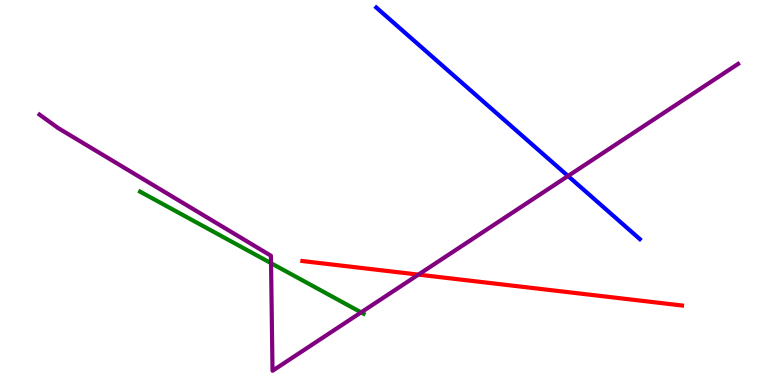[{'lines': ['blue', 'red'], 'intersections': []}, {'lines': ['green', 'red'], 'intersections': []}, {'lines': ['purple', 'red'], 'intersections': [{'x': 5.4, 'y': 2.87}]}, {'lines': ['blue', 'green'], 'intersections': []}, {'lines': ['blue', 'purple'], 'intersections': [{'x': 7.33, 'y': 5.43}]}, {'lines': ['green', 'purple'], 'intersections': [{'x': 3.5, 'y': 3.16}, {'x': 4.66, 'y': 1.89}]}]